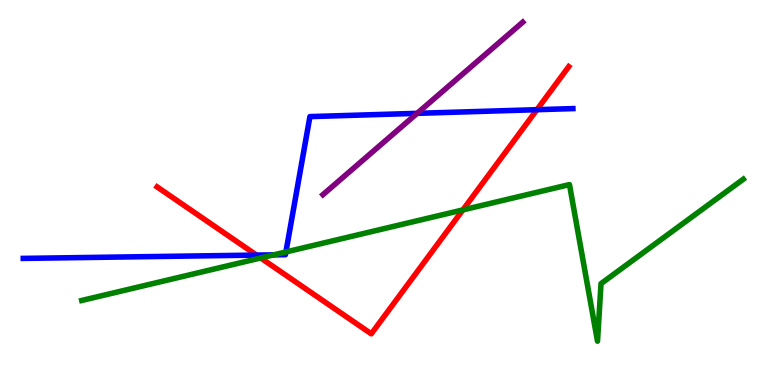[{'lines': ['blue', 'red'], 'intersections': [{'x': 3.31, 'y': 3.37}, {'x': 6.93, 'y': 7.15}]}, {'lines': ['green', 'red'], 'intersections': [{'x': 3.36, 'y': 3.3}, {'x': 5.97, 'y': 4.55}]}, {'lines': ['purple', 'red'], 'intersections': []}, {'lines': ['blue', 'green'], 'intersections': [{'x': 3.53, 'y': 3.38}, {'x': 3.69, 'y': 3.46}]}, {'lines': ['blue', 'purple'], 'intersections': [{'x': 5.38, 'y': 7.06}]}, {'lines': ['green', 'purple'], 'intersections': []}]